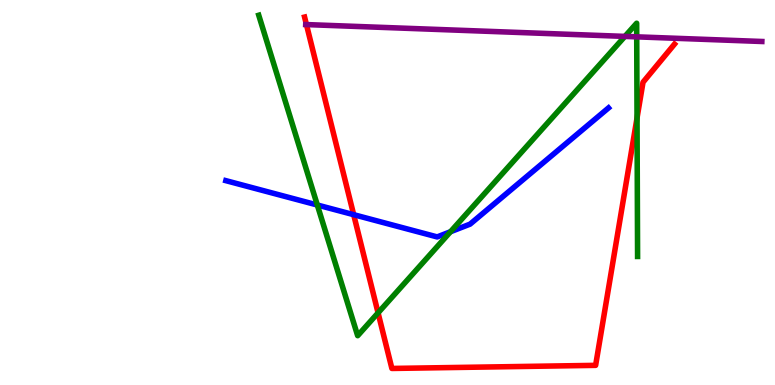[{'lines': ['blue', 'red'], 'intersections': [{'x': 4.56, 'y': 4.42}]}, {'lines': ['green', 'red'], 'intersections': [{'x': 4.88, 'y': 1.87}, {'x': 8.22, 'y': 6.94}]}, {'lines': ['purple', 'red'], 'intersections': [{'x': 3.95, 'y': 9.36}]}, {'lines': ['blue', 'green'], 'intersections': [{'x': 4.09, 'y': 4.68}, {'x': 5.81, 'y': 3.98}]}, {'lines': ['blue', 'purple'], 'intersections': []}, {'lines': ['green', 'purple'], 'intersections': [{'x': 8.06, 'y': 9.05}, {'x': 8.22, 'y': 9.04}]}]